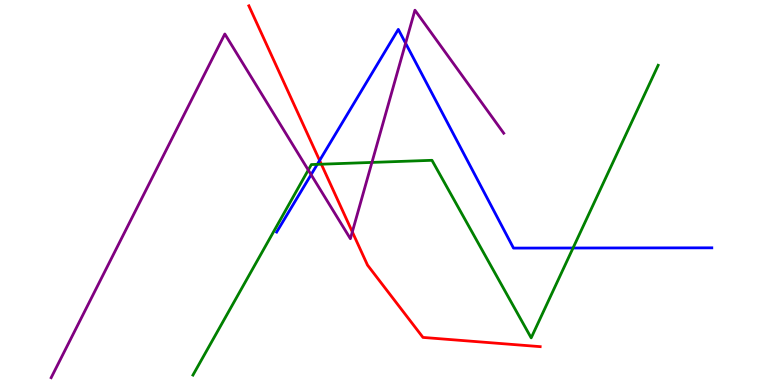[{'lines': ['blue', 'red'], 'intersections': [{'x': 4.12, 'y': 5.83}]}, {'lines': ['green', 'red'], 'intersections': [{'x': 4.15, 'y': 5.73}]}, {'lines': ['purple', 'red'], 'intersections': [{'x': 4.55, 'y': 3.98}]}, {'lines': ['blue', 'green'], 'intersections': [{'x': 4.09, 'y': 5.73}, {'x': 7.39, 'y': 3.56}]}, {'lines': ['blue', 'purple'], 'intersections': [{'x': 4.01, 'y': 5.46}, {'x': 5.23, 'y': 8.88}]}, {'lines': ['green', 'purple'], 'intersections': [{'x': 3.98, 'y': 5.58}, {'x': 4.8, 'y': 5.78}]}]